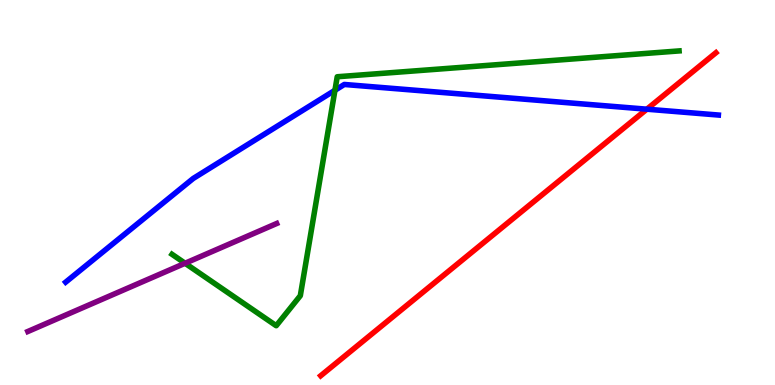[{'lines': ['blue', 'red'], 'intersections': [{'x': 8.35, 'y': 7.16}]}, {'lines': ['green', 'red'], 'intersections': []}, {'lines': ['purple', 'red'], 'intersections': []}, {'lines': ['blue', 'green'], 'intersections': [{'x': 4.32, 'y': 7.65}]}, {'lines': ['blue', 'purple'], 'intersections': []}, {'lines': ['green', 'purple'], 'intersections': [{'x': 2.39, 'y': 3.16}]}]